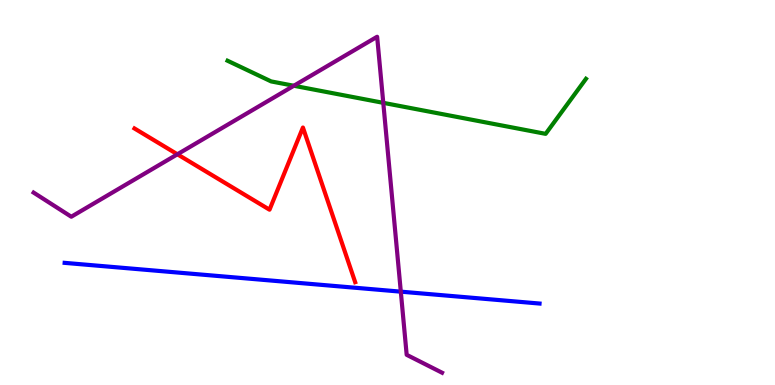[{'lines': ['blue', 'red'], 'intersections': []}, {'lines': ['green', 'red'], 'intersections': []}, {'lines': ['purple', 'red'], 'intersections': [{'x': 2.29, 'y': 5.99}]}, {'lines': ['blue', 'green'], 'intersections': []}, {'lines': ['blue', 'purple'], 'intersections': [{'x': 5.17, 'y': 2.42}]}, {'lines': ['green', 'purple'], 'intersections': [{'x': 3.79, 'y': 7.77}, {'x': 4.95, 'y': 7.33}]}]